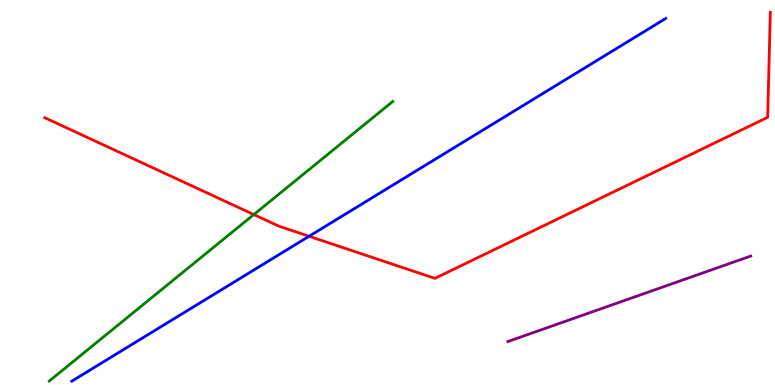[{'lines': ['blue', 'red'], 'intersections': [{'x': 3.99, 'y': 3.86}]}, {'lines': ['green', 'red'], 'intersections': [{'x': 3.27, 'y': 4.43}]}, {'lines': ['purple', 'red'], 'intersections': []}, {'lines': ['blue', 'green'], 'intersections': []}, {'lines': ['blue', 'purple'], 'intersections': []}, {'lines': ['green', 'purple'], 'intersections': []}]